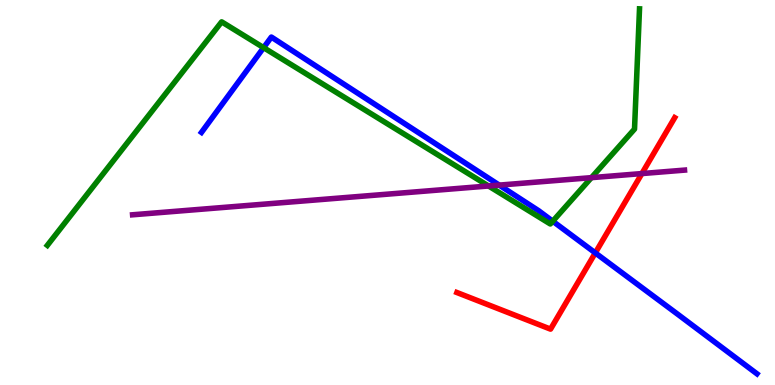[{'lines': ['blue', 'red'], 'intersections': [{'x': 7.68, 'y': 3.43}]}, {'lines': ['green', 'red'], 'intersections': []}, {'lines': ['purple', 'red'], 'intersections': [{'x': 8.28, 'y': 5.49}]}, {'lines': ['blue', 'green'], 'intersections': [{'x': 3.4, 'y': 8.76}, {'x': 7.13, 'y': 4.25}]}, {'lines': ['blue', 'purple'], 'intersections': [{'x': 6.44, 'y': 5.19}]}, {'lines': ['green', 'purple'], 'intersections': [{'x': 6.3, 'y': 5.17}, {'x': 7.63, 'y': 5.39}]}]